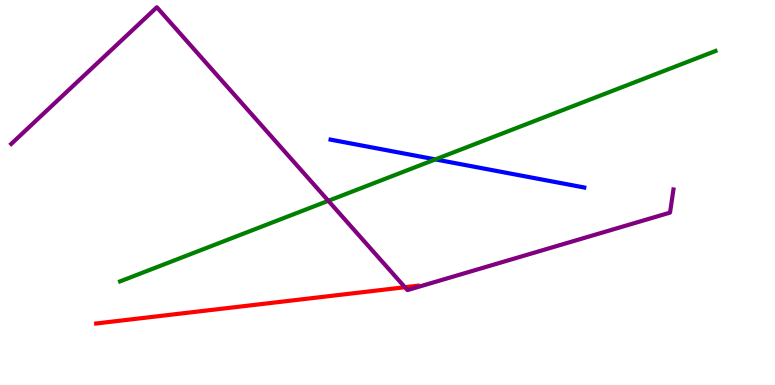[{'lines': ['blue', 'red'], 'intersections': []}, {'lines': ['green', 'red'], 'intersections': []}, {'lines': ['purple', 'red'], 'intersections': [{'x': 5.22, 'y': 2.54}]}, {'lines': ['blue', 'green'], 'intersections': [{'x': 5.62, 'y': 5.86}]}, {'lines': ['blue', 'purple'], 'intersections': []}, {'lines': ['green', 'purple'], 'intersections': [{'x': 4.24, 'y': 4.78}]}]